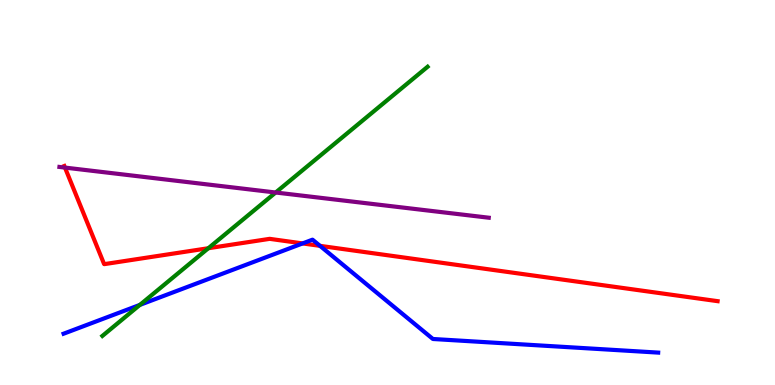[{'lines': ['blue', 'red'], 'intersections': [{'x': 3.9, 'y': 3.68}, {'x': 4.13, 'y': 3.61}]}, {'lines': ['green', 'red'], 'intersections': [{'x': 2.69, 'y': 3.55}]}, {'lines': ['purple', 'red'], 'intersections': [{'x': 0.838, 'y': 5.65}]}, {'lines': ['blue', 'green'], 'intersections': [{'x': 1.8, 'y': 2.08}]}, {'lines': ['blue', 'purple'], 'intersections': []}, {'lines': ['green', 'purple'], 'intersections': [{'x': 3.56, 'y': 5.0}]}]